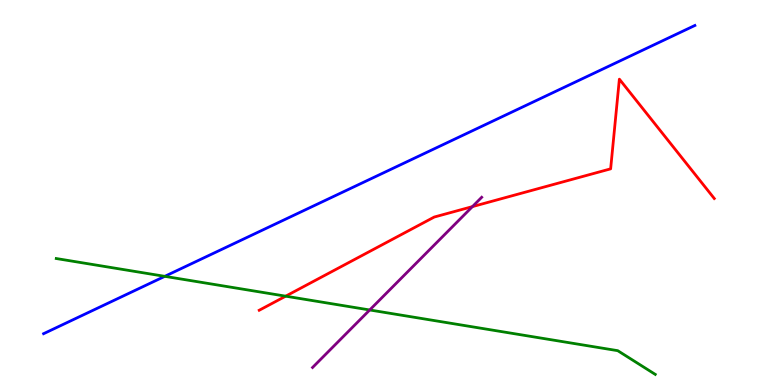[{'lines': ['blue', 'red'], 'intersections': []}, {'lines': ['green', 'red'], 'intersections': [{'x': 3.69, 'y': 2.31}]}, {'lines': ['purple', 'red'], 'intersections': [{'x': 6.1, 'y': 4.63}]}, {'lines': ['blue', 'green'], 'intersections': [{'x': 2.13, 'y': 2.82}]}, {'lines': ['blue', 'purple'], 'intersections': []}, {'lines': ['green', 'purple'], 'intersections': [{'x': 4.77, 'y': 1.95}]}]